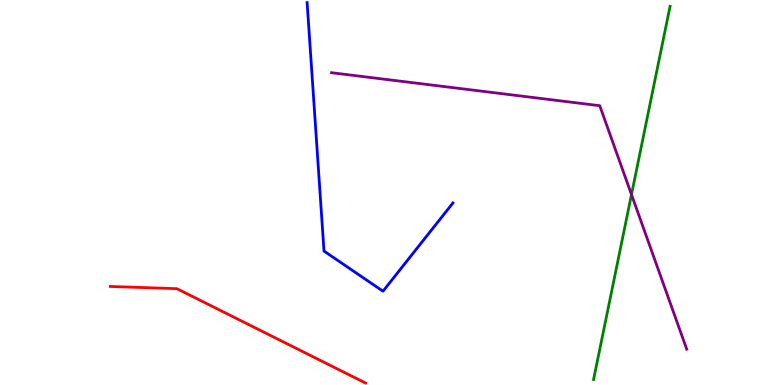[{'lines': ['blue', 'red'], 'intersections': []}, {'lines': ['green', 'red'], 'intersections': []}, {'lines': ['purple', 'red'], 'intersections': []}, {'lines': ['blue', 'green'], 'intersections': []}, {'lines': ['blue', 'purple'], 'intersections': []}, {'lines': ['green', 'purple'], 'intersections': [{'x': 8.15, 'y': 4.95}]}]